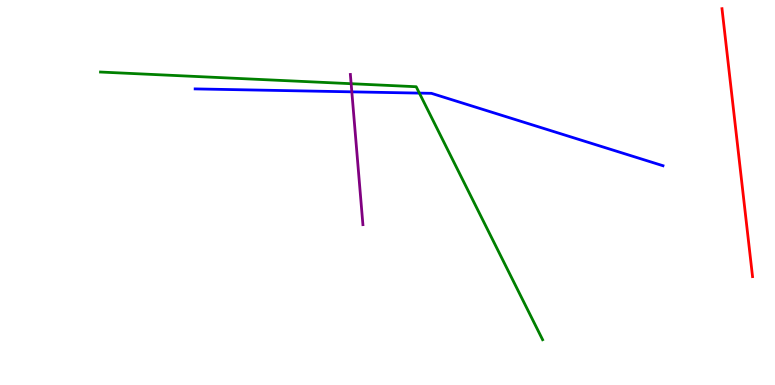[{'lines': ['blue', 'red'], 'intersections': []}, {'lines': ['green', 'red'], 'intersections': []}, {'lines': ['purple', 'red'], 'intersections': []}, {'lines': ['blue', 'green'], 'intersections': [{'x': 5.41, 'y': 7.58}]}, {'lines': ['blue', 'purple'], 'intersections': [{'x': 4.54, 'y': 7.61}]}, {'lines': ['green', 'purple'], 'intersections': [{'x': 4.53, 'y': 7.83}]}]